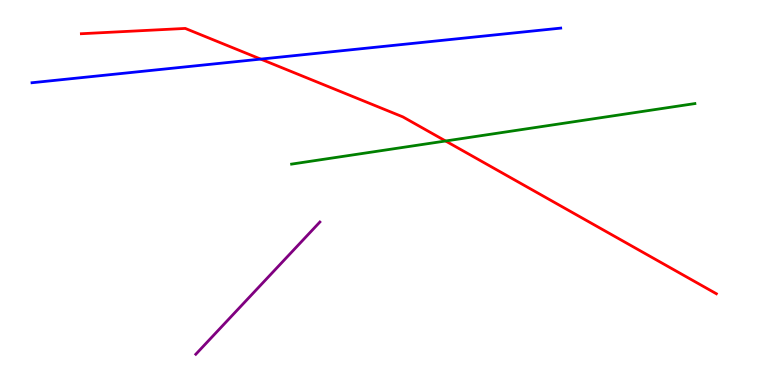[{'lines': ['blue', 'red'], 'intersections': [{'x': 3.36, 'y': 8.46}]}, {'lines': ['green', 'red'], 'intersections': [{'x': 5.75, 'y': 6.34}]}, {'lines': ['purple', 'red'], 'intersections': []}, {'lines': ['blue', 'green'], 'intersections': []}, {'lines': ['blue', 'purple'], 'intersections': []}, {'lines': ['green', 'purple'], 'intersections': []}]